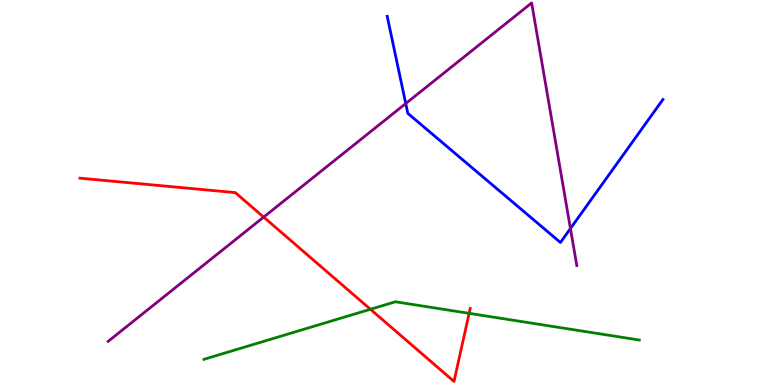[{'lines': ['blue', 'red'], 'intersections': []}, {'lines': ['green', 'red'], 'intersections': [{'x': 4.78, 'y': 1.97}, {'x': 6.05, 'y': 1.86}]}, {'lines': ['purple', 'red'], 'intersections': [{'x': 3.4, 'y': 4.36}]}, {'lines': ['blue', 'green'], 'intersections': []}, {'lines': ['blue', 'purple'], 'intersections': [{'x': 5.24, 'y': 7.31}, {'x': 7.36, 'y': 4.06}]}, {'lines': ['green', 'purple'], 'intersections': []}]